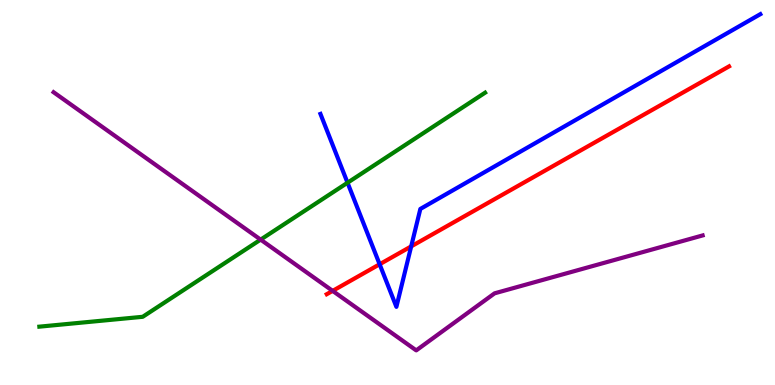[{'lines': ['blue', 'red'], 'intersections': [{'x': 4.9, 'y': 3.14}, {'x': 5.31, 'y': 3.6}]}, {'lines': ['green', 'red'], 'intersections': []}, {'lines': ['purple', 'red'], 'intersections': [{'x': 4.29, 'y': 2.44}]}, {'lines': ['blue', 'green'], 'intersections': [{'x': 4.48, 'y': 5.25}]}, {'lines': ['blue', 'purple'], 'intersections': []}, {'lines': ['green', 'purple'], 'intersections': [{'x': 3.36, 'y': 3.78}]}]